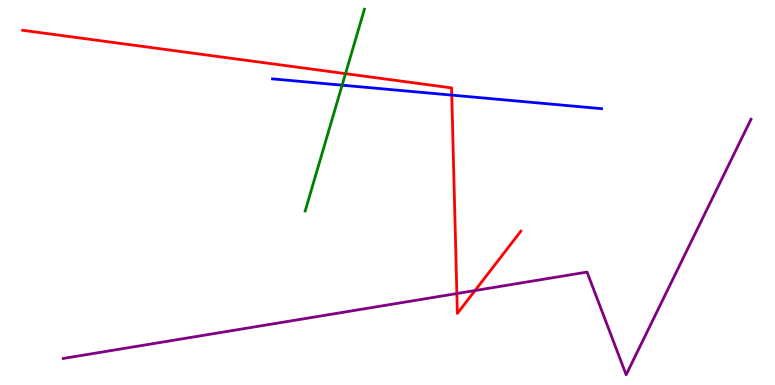[{'lines': ['blue', 'red'], 'intersections': [{'x': 5.83, 'y': 7.53}]}, {'lines': ['green', 'red'], 'intersections': [{'x': 4.46, 'y': 8.09}]}, {'lines': ['purple', 'red'], 'intersections': [{'x': 5.9, 'y': 2.38}, {'x': 6.13, 'y': 2.45}]}, {'lines': ['blue', 'green'], 'intersections': [{'x': 4.41, 'y': 7.79}]}, {'lines': ['blue', 'purple'], 'intersections': []}, {'lines': ['green', 'purple'], 'intersections': []}]